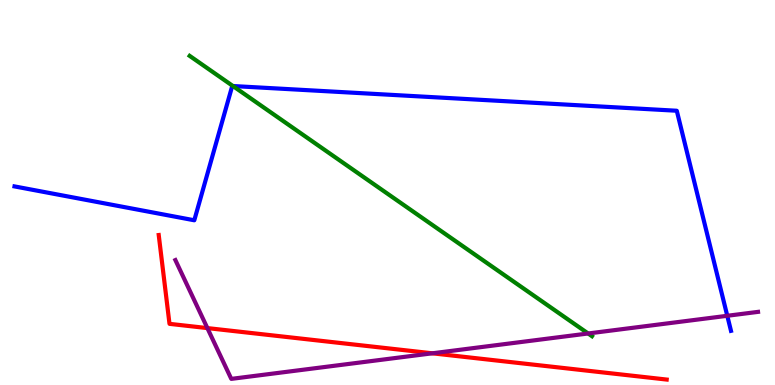[{'lines': ['blue', 'red'], 'intersections': []}, {'lines': ['green', 'red'], 'intersections': []}, {'lines': ['purple', 'red'], 'intersections': [{'x': 2.68, 'y': 1.48}, {'x': 5.58, 'y': 0.823}]}, {'lines': ['blue', 'green'], 'intersections': [{'x': 3.01, 'y': 7.77}]}, {'lines': ['blue', 'purple'], 'intersections': [{'x': 9.38, 'y': 1.8}]}, {'lines': ['green', 'purple'], 'intersections': [{'x': 7.59, 'y': 1.34}]}]